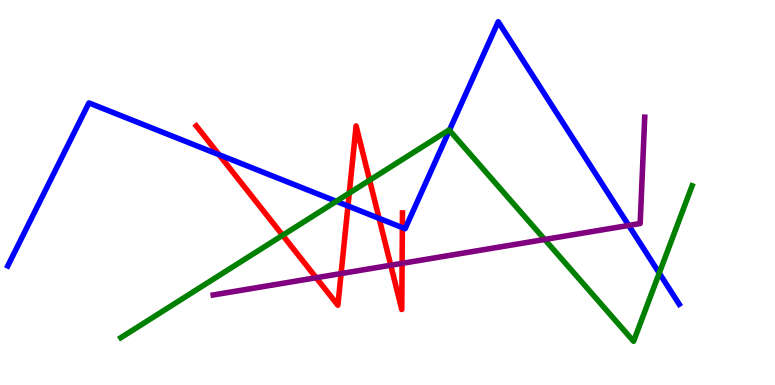[{'lines': ['blue', 'red'], 'intersections': [{'x': 2.83, 'y': 5.98}, {'x': 4.49, 'y': 4.65}, {'x': 4.89, 'y': 4.33}, {'x': 5.19, 'y': 4.09}]}, {'lines': ['green', 'red'], 'intersections': [{'x': 3.65, 'y': 3.89}, {'x': 4.51, 'y': 4.98}, {'x': 4.77, 'y': 5.32}]}, {'lines': ['purple', 'red'], 'intersections': [{'x': 4.08, 'y': 2.79}, {'x': 4.4, 'y': 2.89}, {'x': 5.04, 'y': 3.11}, {'x': 5.19, 'y': 3.16}]}, {'lines': ['blue', 'green'], 'intersections': [{'x': 4.34, 'y': 4.77}, {'x': 5.8, 'y': 6.62}, {'x': 8.51, 'y': 2.91}]}, {'lines': ['blue', 'purple'], 'intersections': [{'x': 8.11, 'y': 4.14}]}, {'lines': ['green', 'purple'], 'intersections': [{'x': 7.03, 'y': 3.78}]}]